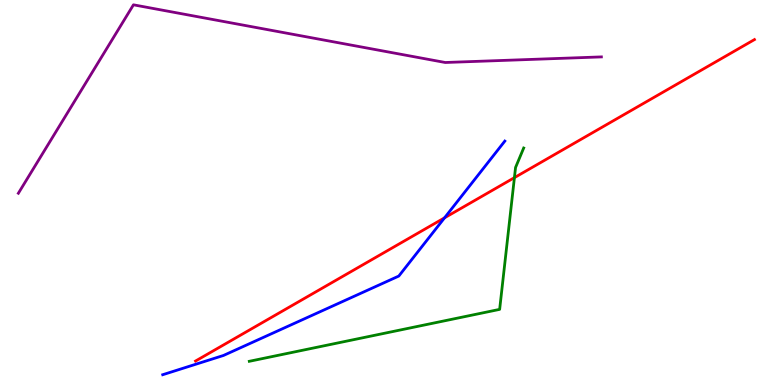[{'lines': ['blue', 'red'], 'intersections': [{'x': 5.74, 'y': 4.34}]}, {'lines': ['green', 'red'], 'intersections': [{'x': 6.64, 'y': 5.39}]}, {'lines': ['purple', 'red'], 'intersections': []}, {'lines': ['blue', 'green'], 'intersections': []}, {'lines': ['blue', 'purple'], 'intersections': []}, {'lines': ['green', 'purple'], 'intersections': []}]